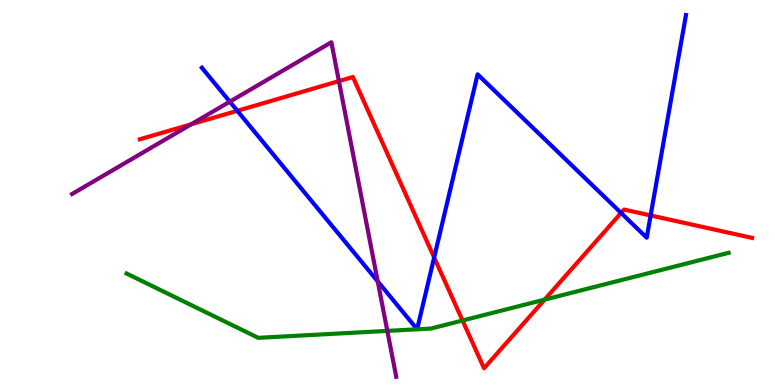[{'lines': ['blue', 'red'], 'intersections': [{'x': 3.06, 'y': 7.12}, {'x': 5.6, 'y': 3.31}, {'x': 8.01, 'y': 4.47}, {'x': 8.4, 'y': 4.4}]}, {'lines': ['green', 'red'], 'intersections': [{'x': 5.97, 'y': 1.68}, {'x': 7.03, 'y': 2.22}]}, {'lines': ['purple', 'red'], 'intersections': [{'x': 2.47, 'y': 6.77}, {'x': 4.37, 'y': 7.89}]}, {'lines': ['blue', 'green'], 'intersections': []}, {'lines': ['blue', 'purple'], 'intersections': [{'x': 2.97, 'y': 7.36}, {'x': 4.87, 'y': 2.69}]}, {'lines': ['green', 'purple'], 'intersections': [{'x': 5.0, 'y': 1.41}]}]